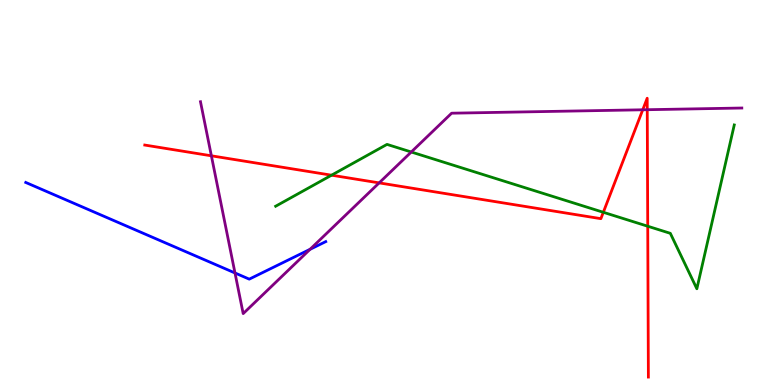[{'lines': ['blue', 'red'], 'intersections': []}, {'lines': ['green', 'red'], 'intersections': [{'x': 4.28, 'y': 5.45}, {'x': 7.78, 'y': 4.49}, {'x': 8.36, 'y': 4.12}]}, {'lines': ['purple', 'red'], 'intersections': [{'x': 2.73, 'y': 5.95}, {'x': 4.89, 'y': 5.25}, {'x': 8.29, 'y': 7.15}, {'x': 8.35, 'y': 7.15}]}, {'lines': ['blue', 'green'], 'intersections': []}, {'lines': ['blue', 'purple'], 'intersections': [{'x': 3.03, 'y': 2.91}, {'x': 4.0, 'y': 3.52}]}, {'lines': ['green', 'purple'], 'intersections': [{'x': 5.31, 'y': 6.05}]}]